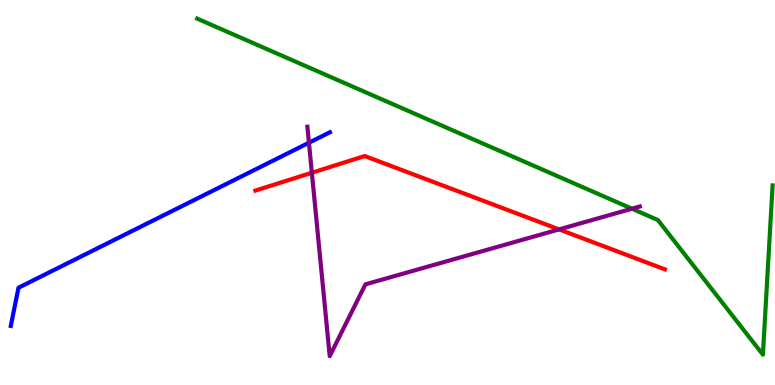[{'lines': ['blue', 'red'], 'intersections': []}, {'lines': ['green', 'red'], 'intersections': []}, {'lines': ['purple', 'red'], 'intersections': [{'x': 4.02, 'y': 5.51}, {'x': 7.21, 'y': 4.04}]}, {'lines': ['blue', 'green'], 'intersections': []}, {'lines': ['blue', 'purple'], 'intersections': [{'x': 3.99, 'y': 6.29}]}, {'lines': ['green', 'purple'], 'intersections': [{'x': 8.15, 'y': 4.58}]}]